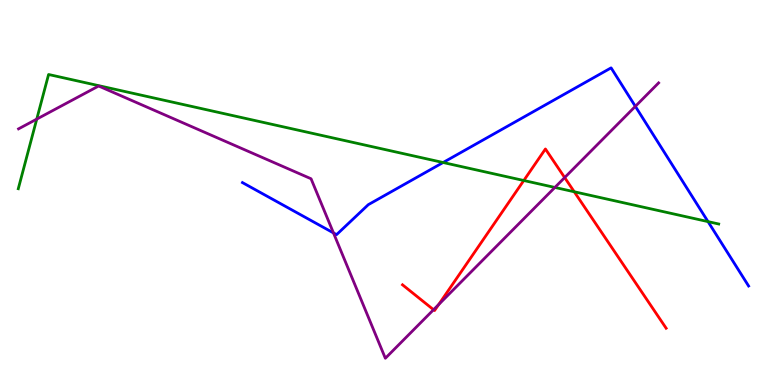[{'lines': ['blue', 'red'], 'intersections': []}, {'lines': ['green', 'red'], 'intersections': [{'x': 6.76, 'y': 5.31}, {'x': 7.41, 'y': 5.02}]}, {'lines': ['purple', 'red'], 'intersections': [{'x': 5.59, 'y': 1.96}, {'x': 5.66, 'y': 2.09}, {'x': 7.29, 'y': 5.39}]}, {'lines': ['blue', 'green'], 'intersections': [{'x': 5.72, 'y': 5.78}, {'x': 9.14, 'y': 4.24}]}, {'lines': ['blue', 'purple'], 'intersections': [{'x': 4.3, 'y': 3.95}, {'x': 8.2, 'y': 7.24}]}, {'lines': ['green', 'purple'], 'intersections': [{'x': 0.474, 'y': 6.91}, {'x': 7.16, 'y': 5.13}]}]